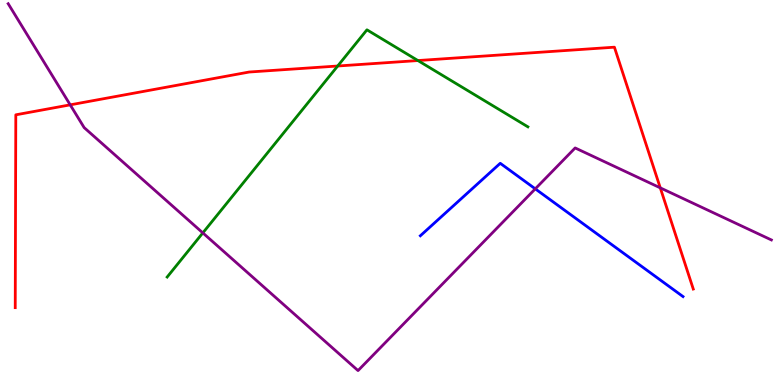[{'lines': ['blue', 'red'], 'intersections': []}, {'lines': ['green', 'red'], 'intersections': [{'x': 4.36, 'y': 8.29}, {'x': 5.39, 'y': 8.43}]}, {'lines': ['purple', 'red'], 'intersections': [{'x': 0.906, 'y': 7.28}, {'x': 8.52, 'y': 5.12}]}, {'lines': ['blue', 'green'], 'intersections': []}, {'lines': ['blue', 'purple'], 'intersections': [{'x': 6.91, 'y': 5.09}]}, {'lines': ['green', 'purple'], 'intersections': [{'x': 2.62, 'y': 3.95}]}]